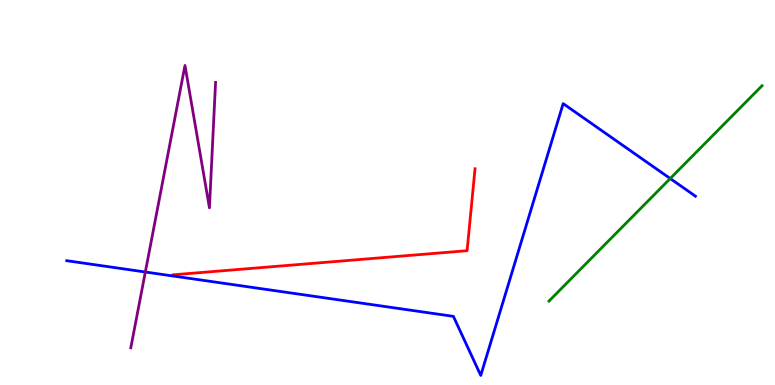[{'lines': ['blue', 'red'], 'intersections': []}, {'lines': ['green', 'red'], 'intersections': []}, {'lines': ['purple', 'red'], 'intersections': []}, {'lines': ['blue', 'green'], 'intersections': [{'x': 8.65, 'y': 5.36}]}, {'lines': ['blue', 'purple'], 'intersections': [{'x': 1.88, 'y': 2.93}]}, {'lines': ['green', 'purple'], 'intersections': []}]